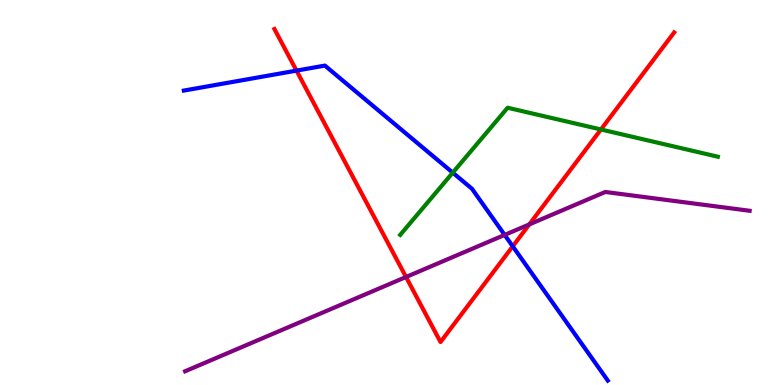[{'lines': ['blue', 'red'], 'intersections': [{'x': 3.83, 'y': 8.17}, {'x': 6.62, 'y': 3.6}]}, {'lines': ['green', 'red'], 'intersections': [{'x': 7.75, 'y': 6.64}]}, {'lines': ['purple', 'red'], 'intersections': [{'x': 5.24, 'y': 2.81}, {'x': 6.83, 'y': 4.17}]}, {'lines': ['blue', 'green'], 'intersections': [{'x': 5.84, 'y': 5.51}]}, {'lines': ['blue', 'purple'], 'intersections': [{'x': 6.51, 'y': 3.9}]}, {'lines': ['green', 'purple'], 'intersections': []}]